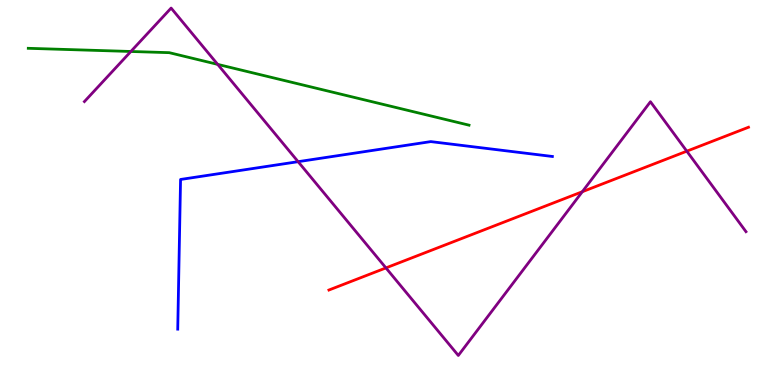[{'lines': ['blue', 'red'], 'intersections': []}, {'lines': ['green', 'red'], 'intersections': []}, {'lines': ['purple', 'red'], 'intersections': [{'x': 4.98, 'y': 3.04}, {'x': 7.51, 'y': 5.02}, {'x': 8.86, 'y': 6.07}]}, {'lines': ['blue', 'green'], 'intersections': []}, {'lines': ['blue', 'purple'], 'intersections': [{'x': 3.85, 'y': 5.8}]}, {'lines': ['green', 'purple'], 'intersections': [{'x': 1.69, 'y': 8.66}, {'x': 2.81, 'y': 8.33}]}]